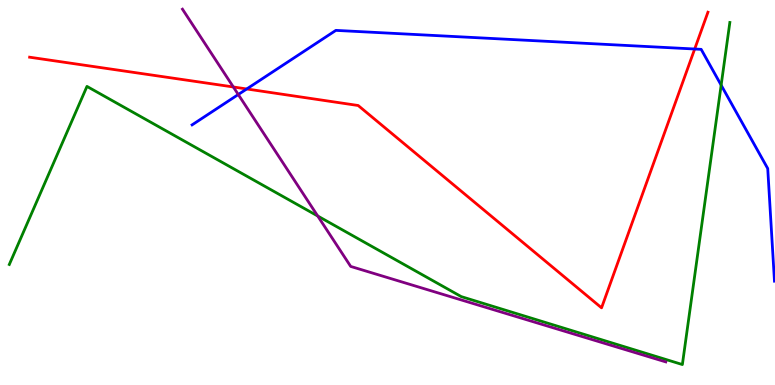[{'lines': ['blue', 'red'], 'intersections': [{'x': 3.18, 'y': 7.69}, {'x': 8.96, 'y': 8.73}]}, {'lines': ['green', 'red'], 'intersections': []}, {'lines': ['purple', 'red'], 'intersections': [{'x': 3.01, 'y': 7.74}]}, {'lines': ['blue', 'green'], 'intersections': [{'x': 9.31, 'y': 7.79}]}, {'lines': ['blue', 'purple'], 'intersections': [{'x': 3.07, 'y': 7.54}]}, {'lines': ['green', 'purple'], 'intersections': [{'x': 4.1, 'y': 4.39}]}]